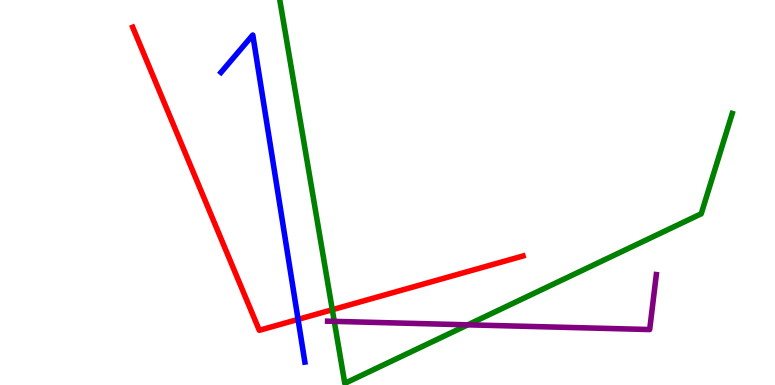[{'lines': ['blue', 'red'], 'intersections': [{'x': 3.85, 'y': 1.7}]}, {'lines': ['green', 'red'], 'intersections': [{'x': 4.29, 'y': 1.96}]}, {'lines': ['purple', 'red'], 'intersections': []}, {'lines': ['blue', 'green'], 'intersections': []}, {'lines': ['blue', 'purple'], 'intersections': []}, {'lines': ['green', 'purple'], 'intersections': [{'x': 4.31, 'y': 1.65}, {'x': 6.04, 'y': 1.56}]}]